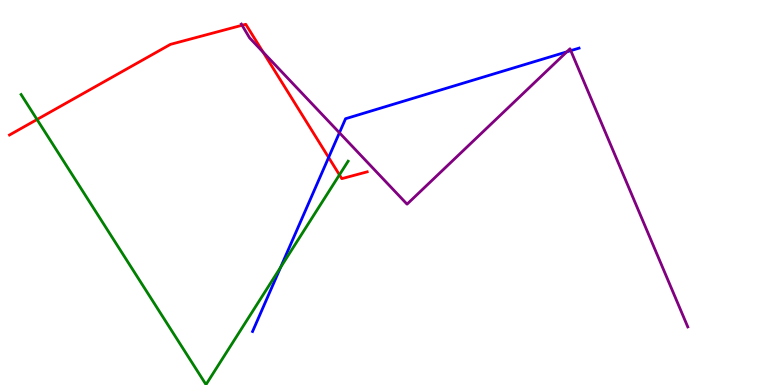[{'lines': ['blue', 'red'], 'intersections': [{'x': 4.24, 'y': 5.91}]}, {'lines': ['green', 'red'], 'intersections': [{'x': 0.478, 'y': 6.9}, {'x': 4.38, 'y': 5.46}]}, {'lines': ['purple', 'red'], 'intersections': [{'x': 3.12, 'y': 9.34}, {'x': 3.39, 'y': 8.65}]}, {'lines': ['blue', 'green'], 'intersections': [{'x': 3.62, 'y': 3.06}]}, {'lines': ['blue', 'purple'], 'intersections': [{'x': 4.38, 'y': 6.55}, {'x': 7.31, 'y': 8.65}, {'x': 7.36, 'y': 8.68}]}, {'lines': ['green', 'purple'], 'intersections': []}]